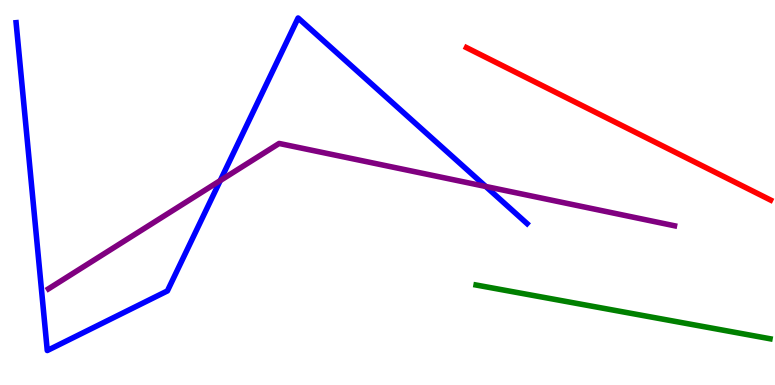[{'lines': ['blue', 'red'], 'intersections': []}, {'lines': ['green', 'red'], 'intersections': []}, {'lines': ['purple', 'red'], 'intersections': []}, {'lines': ['blue', 'green'], 'intersections': []}, {'lines': ['blue', 'purple'], 'intersections': [{'x': 2.84, 'y': 5.31}, {'x': 6.27, 'y': 5.16}]}, {'lines': ['green', 'purple'], 'intersections': []}]